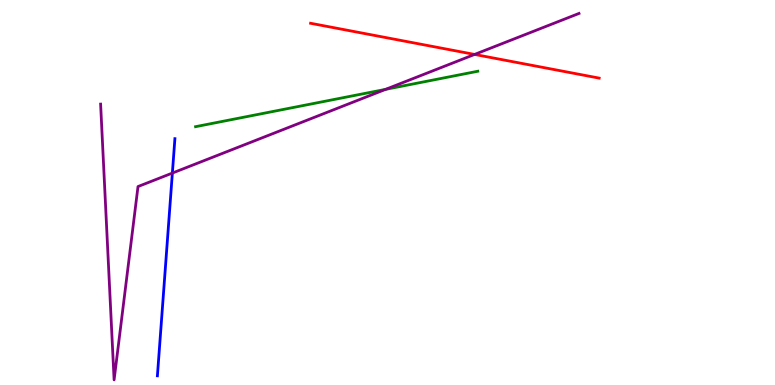[{'lines': ['blue', 'red'], 'intersections': []}, {'lines': ['green', 'red'], 'intersections': []}, {'lines': ['purple', 'red'], 'intersections': [{'x': 6.12, 'y': 8.59}]}, {'lines': ['blue', 'green'], 'intersections': []}, {'lines': ['blue', 'purple'], 'intersections': [{'x': 2.22, 'y': 5.5}]}, {'lines': ['green', 'purple'], 'intersections': [{'x': 4.98, 'y': 7.68}]}]